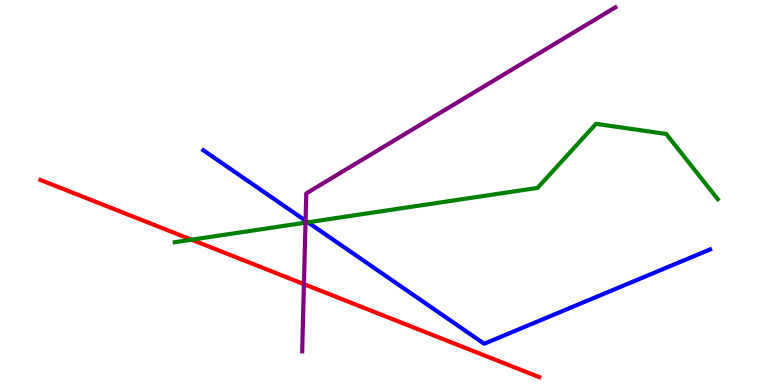[{'lines': ['blue', 'red'], 'intersections': []}, {'lines': ['green', 'red'], 'intersections': [{'x': 2.47, 'y': 3.77}]}, {'lines': ['purple', 'red'], 'intersections': [{'x': 3.92, 'y': 2.62}]}, {'lines': ['blue', 'green'], 'intersections': [{'x': 3.97, 'y': 4.23}]}, {'lines': ['blue', 'purple'], 'intersections': [{'x': 3.94, 'y': 4.27}]}, {'lines': ['green', 'purple'], 'intersections': [{'x': 3.94, 'y': 4.22}]}]